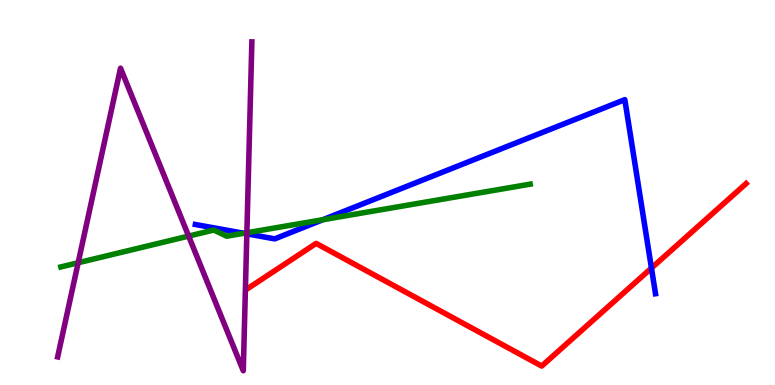[{'lines': ['blue', 'red'], 'intersections': [{'x': 8.41, 'y': 3.04}]}, {'lines': ['green', 'red'], 'intersections': []}, {'lines': ['purple', 'red'], 'intersections': []}, {'lines': ['blue', 'green'], 'intersections': [{'x': 3.15, 'y': 3.94}, {'x': 4.17, 'y': 4.29}]}, {'lines': ['blue', 'purple'], 'intersections': [{'x': 3.19, 'y': 3.93}]}, {'lines': ['green', 'purple'], 'intersections': [{'x': 1.01, 'y': 3.18}, {'x': 2.43, 'y': 3.87}, {'x': 3.19, 'y': 3.95}]}]